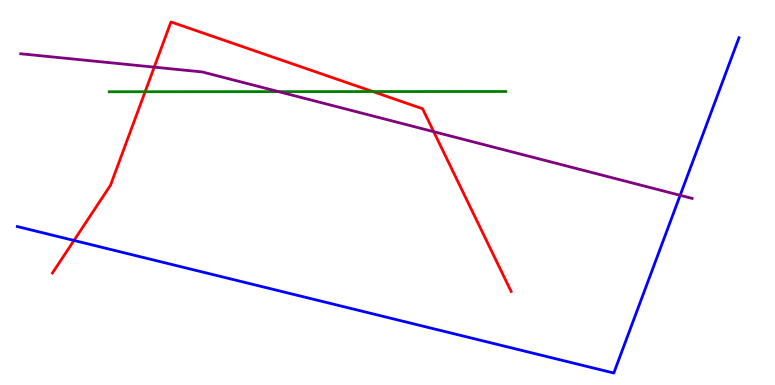[{'lines': ['blue', 'red'], 'intersections': [{'x': 0.955, 'y': 3.75}]}, {'lines': ['green', 'red'], 'intersections': [{'x': 1.87, 'y': 7.62}, {'x': 4.81, 'y': 7.62}]}, {'lines': ['purple', 'red'], 'intersections': [{'x': 1.99, 'y': 8.26}, {'x': 5.6, 'y': 6.58}]}, {'lines': ['blue', 'green'], 'intersections': []}, {'lines': ['blue', 'purple'], 'intersections': [{'x': 8.78, 'y': 4.93}]}, {'lines': ['green', 'purple'], 'intersections': [{'x': 3.59, 'y': 7.62}]}]